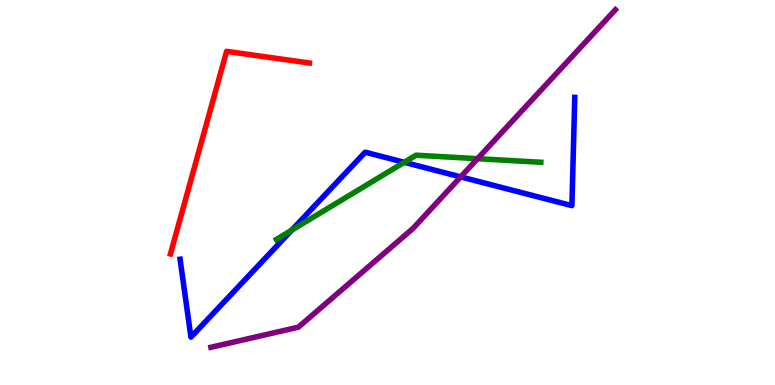[{'lines': ['blue', 'red'], 'intersections': []}, {'lines': ['green', 'red'], 'intersections': []}, {'lines': ['purple', 'red'], 'intersections': []}, {'lines': ['blue', 'green'], 'intersections': [{'x': 3.76, 'y': 4.02}, {'x': 5.22, 'y': 5.78}]}, {'lines': ['blue', 'purple'], 'intersections': [{'x': 5.94, 'y': 5.41}]}, {'lines': ['green', 'purple'], 'intersections': [{'x': 6.16, 'y': 5.88}]}]